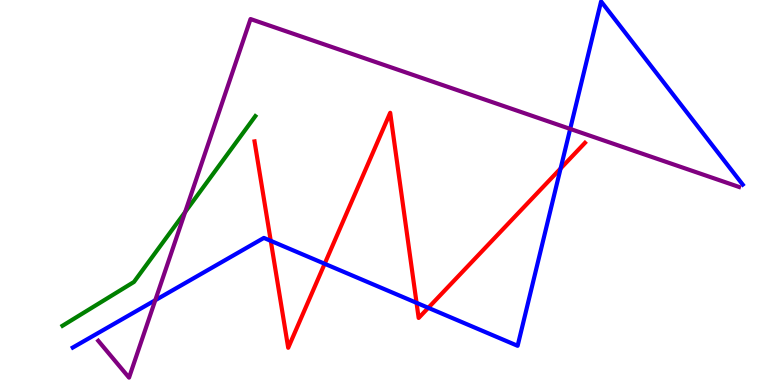[{'lines': ['blue', 'red'], 'intersections': [{'x': 3.49, 'y': 3.74}, {'x': 4.19, 'y': 3.15}, {'x': 5.37, 'y': 2.13}, {'x': 5.53, 'y': 2.0}, {'x': 7.23, 'y': 5.62}]}, {'lines': ['green', 'red'], 'intersections': []}, {'lines': ['purple', 'red'], 'intersections': []}, {'lines': ['blue', 'green'], 'intersections': []}, {'lines': ['blue', 'purple'], 'intersections': [{'x': 2.0, 'y': 2.2}, {'x': 7.36, 'y': 6.65}]}, {'lines': ['green', 'purple'], 'intersections': [{'x': 2.39, 'y': 4.49}]}]